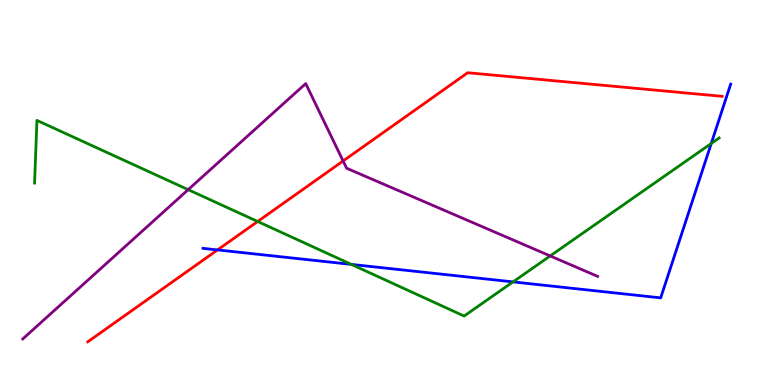[{'lines': ['blue', 'red'], 'intersections': [{'x': 2.81, 'y': 3.51}]}, {'lines': ['green', 'red'], 'intersections': [{'x': 3.32, 'y': 4.25}]}, {'lines': ['purple', 'red'], 'intersections': [{'x': 4.43, 'y': 5.82}]}, {'lines': ['blue', 'green'], 'intersections': [{'x': 4.53, 'y': 3.13}, {'x': 6.62, 'y': 2.68}, {'x': 9.18, 'y': 6.27}]}, {'lines': ['blue', 'purple'], 'intersections': []}, {'lines': ['green', 'purple'], 'intersections': [{'x': 2.43, 'y': 5.07}, {'x': 7.1, 'y': 3.35}]}]